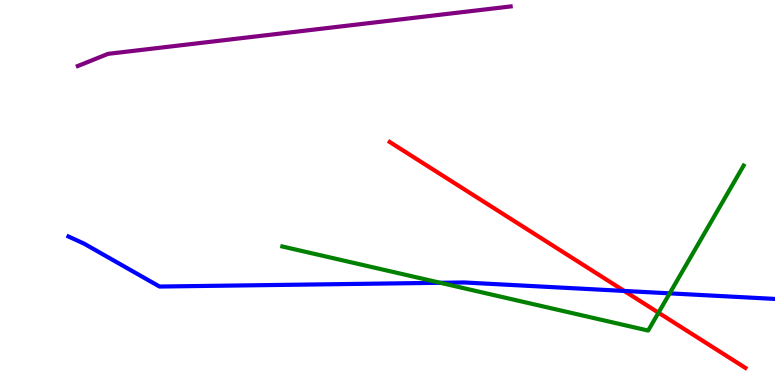[{'lines': ['blue', 'red'], 'intersections': [{'x': 8.05, 'y': 2.44}]}, {'lines': ['green', 'red'], 'intersections': [{'x': 8.5, 'y': 1.88}]}, {'lines': ['purple', 'red'], 'intersections': []}, {'lines': ['blue', 'green'], 'intersections': [{'x': 5.68, 'y': 2.65}, {'x': 8.64, 'y': 2.38}]}, {'lines': ['blue', 'purple'], 'intersections': []}, {'lines': ['green', 'purple'], 'intersections': []}]